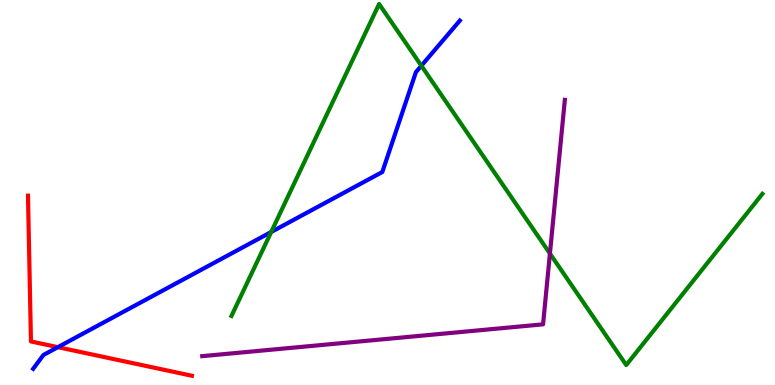[{'lines': ['blue', 'red'], 'intersections': [{'x': 0.747, 'y': 0.983}]}, {'lines': ['green', 'red'], 'intersections': []}, {'lines': ['purple', 'red'], 'intersections': []}, {'lines': ['blue', 'green'], 'intersections': [{'x': 3.5, 'y': 3.97}, {'x': 5.44, 'y': 8.29}]}, {'lines': ['blue', 'purple'], 'intersections': []}, {'lines': ['green', 'purple'], 'intersections': [{'x': 7.1, 'y': 3.41}]}]